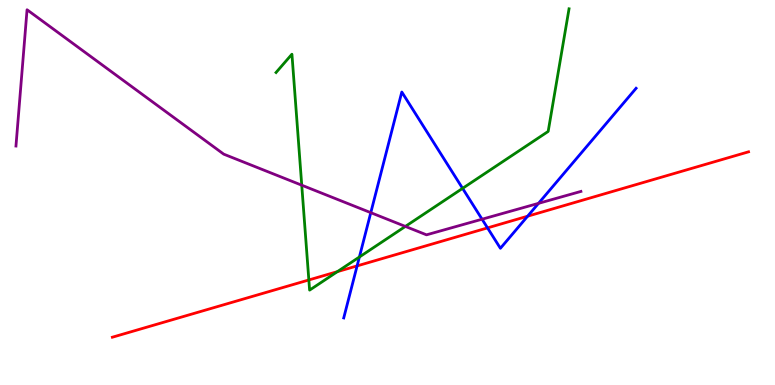[{'lines': ['blue', 'red'], 'intersections': [{'x': 4.61, 'y': 3.09}, {'x': 6.29, 'y': 4.08}, {'x': 6.81, 'y': 4.38}]}, {'lines': ['green', 'red'], 'intersections': [{'x': 3.99, 'y': 2.73}, {'x': 4.35, 'y': 2.94}]}, {'lines': ['purple', 'red'], 'intersections': []}, {'lines': ['blue', 'green'], 'intersections': [{'x': 4.64, 'y': 3.32}, {'x': 5.97, 'y': 5.11}]}, {'lines': ['blue', 'purple'], 'intersections': [{'x': 4.78, 'y': 4.48}, {'x': 6.22, 'y': 4.31}, {'x': 6.95, 'y': 4.72}]}, {'lines': ['green', 'purple'], 'intersections': [{'x': 3.89, 'y': 5.19}, {'x': 5.23, 'y': 4.12}]}]